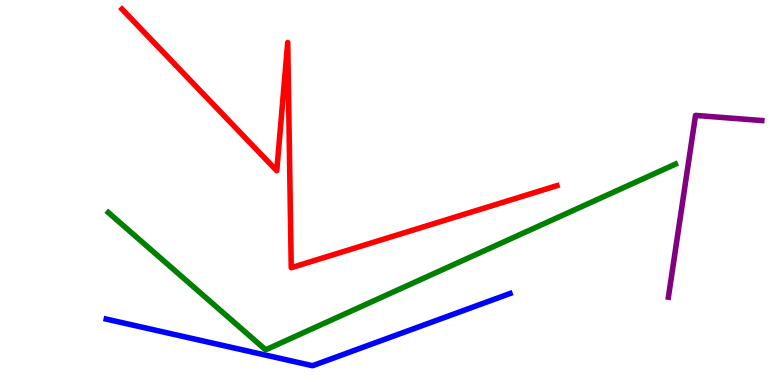[{'lines': ['blue', 'red'], 'intersections': []}, {'lines': ['green', 'red'], 'intersections': []}, {'lines': ['purple', 'red'], 'intersections': []}, {'lines': ['blue', 'green'], 'intersections': []}, {'lines': ['blue', 'purple'], 'intersections': []}, {'lines': ['green', 'purple'], 'intersections': []}]